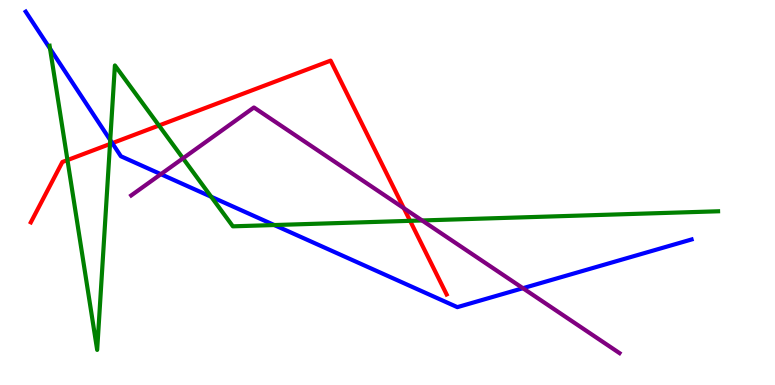[{'lines': ['blue', 'red'], 'intersections': [{'x': 1.45, 'y': 6.28}]}, {'lines': ['green', 'red'], 'intersections': [{'x': 0.871, 'y': 5.84}, {'x': 1.42, 'y': 6.26}, {'x': 2.05, 'y': 6.74}, {'x': 5.29, 'y': 4.26}]}, {'lines': ['purple', 'red'], 'intersections': [{'x': 5.21, 'y': 4.59}]}, {'lines': ['blue', 'green'], 'intersections': [{'x': 0.646, 'y': 8.74}, {'x': 1.42, 'y': 6.36}, {'x': 2.72, 'y': 4.89}, {'x': 3.54, 'y': 4.15}]}, {'lines': ['blue', 'purple'], 'intersections': [{'x': 2.08, 'y': 5.48}, {'x': 6.75, 'y': 2.51}]}, {'lines': ['green', 'purple'], 'intersections': [{'x': 2.36, 'y': 5.89}, {'x': 5.45, 'y': 4.27}]}]